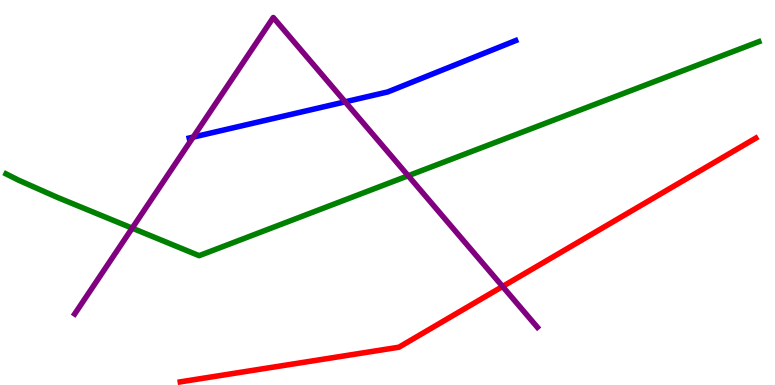[{'lines': ['blue', 'red'], 'intersections': []}, {'lines': ['green', 'red'], 'intersections': []}, {'lines': ['purple', 'red'], 'intersections': [{'x': 6.49, 'y': 2.56}]}, {'lines': ['blue', 'green'], 'intersections': []}, {'lines': ['blue', 'purple'], 'intersections': [{'x': 2.49, 'y': 6.44}, {'x': 4.45, 'y': 7.36}]}, {'lines': ['green', 'purple'], 'intersections': [{'x': 1.71, 'y': 4.07}, {'x': 5.27, 'y': 5.44}]}]